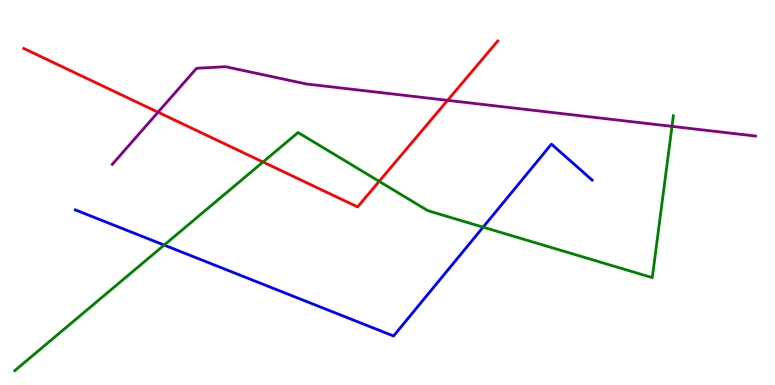[{'lines': ['blue', 'red'], 'intersections': []}, {'lines': ['green', 'red'], 'intersections': [{'x': 3.39, 'y': 5.79}, {'x': 4.89, 'y': 5.29}]}, {'lines': ['purple', 'red'], 'intersections': [{'x': 2.04, 'y': 7.09}, {'x': 5.78, 'y': 7.39}]}, {'lines': ['blue', 'green'], 'intersections': [{'x': 2.12, 'y': 3.63}, {'x': 6.23, 'y': 4.1}]}, {'lines': ['blue', 'purple'], 'intersections': []}, {'lines': ['green', 'purple'], 'intersections': [{'x': 8.67, 'y': 6.72}]}]